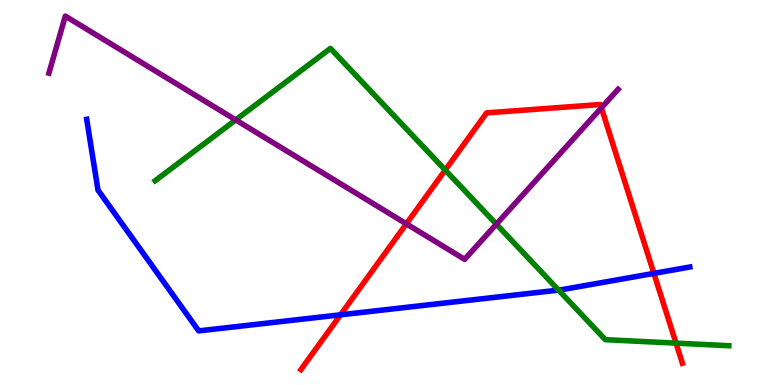[{'lines': ['blue', 'red'], 'intersections': [{'x': 4.39, 'y': 1.82}, {'x': 8.44, 'y': 2.9}]}, {'lines': ['green', 'red'], 'intersections': [{'x': 5.75, 'y': 5.58}, {'x': 8.72, 'y': 1.09}]}, {'lines': ['purple', 'red'], 'intersections': [{'x': 5.24, 'y': 4.19}, {'x': 7.76, 'y': 7.2}]}, {'lines': ['blue', 'green'], 'intersections': [{'x': 7.21, 'y': 2.46}]}, {'lines': ['blue', 'purple'], 'intersections': []}, {'lines': ['green', 'purple'], 'intersections': [{'x': 3.04, 'y': 6.89}, {'x': 6.4, 'y': 4.18}]}]